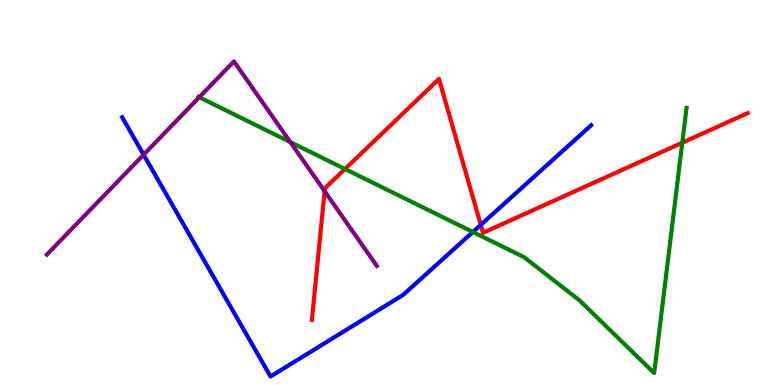[{'lines': ['blue', 'red'], 'intersections': [{'x': 6.2, 'y': 4.16}]}, {'lines': ['green', 'red'], 'intersections': [{'x': 4.45, 'y': 5.61}, {'x': 8.8, 'y': 6.29}]}, {'lines': ['purple', 'red'], 'intersections': [{'x': 4.19, 'y': 5.03}]}, {'lines': ['blue', 'green'], 'intersections': [{'x': 6.1, 'y': 3.97}]}, {'lines': ['blue', 'purple'], 'intersections': [{'x': 1.85, 'y': 5.98}]}, {'lines': ['green', 'purple'], 'intersections': [{'x': 2.57, 'y': 7.47}, {'x': 3.75, 'y': 6.31}]}]